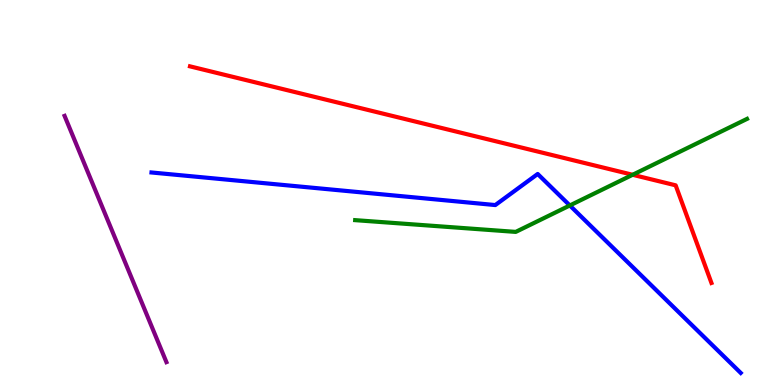[{'lines': ['blue', 'red'], 'intersections': []}, {'lines': ['green', 'red'], 'intersections': [{'x': 8.16, 'y': 5.46}]}, {'lines': ['purple', 'red'], 'intersections': []}, {'lines': ['blue', 'green'], 'intersections': [{'x': 7.35, 'y': 4.66}]}, {'lines': ['blue', 'purple'], 'intersections': []}, {'lines': ['green', 'purple'], 'intersections': []}]